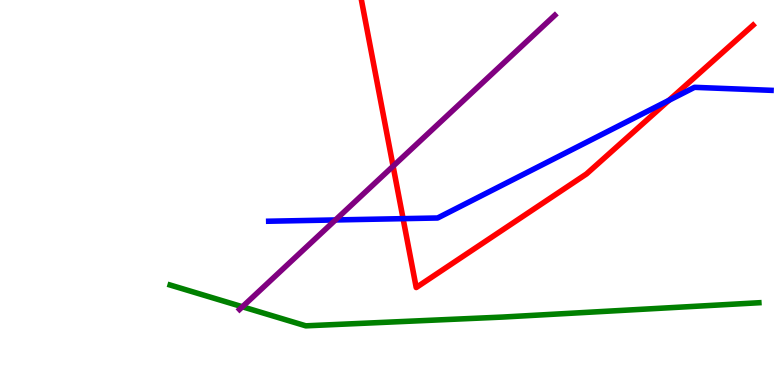[{'lines': ['blue', 'red'], 'intersections': [{'x': 5.2, 'y': 4.32}, {'x': 8.63, 'y': 7.39}]}, {'lines': ['green', 'red'], 'intersections': []}, {'lines': ['purple', 'red'], 'intersections': [{'x': 5.07, 'y': 5.68}]}, {'lines': ['blue', 'green'], 'intersections': []}, {'lines': ['blue', 'purple'], 'intersections': [{'x': 4.33, 'y': 4.29}]}, {'lines': ['green', 'purple'], 'intersections': [{'x': 3.13, 'y': 2.03}]}]